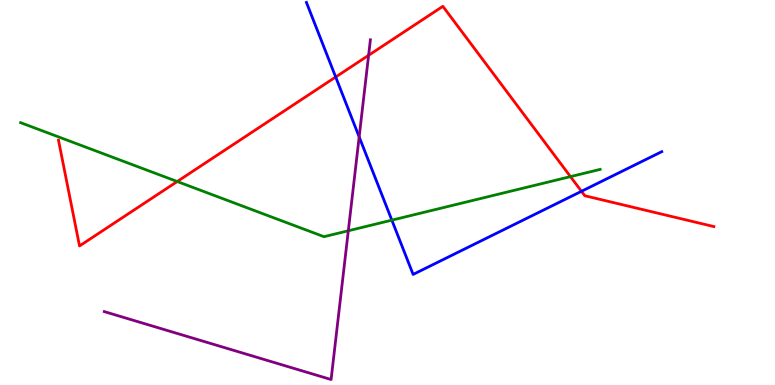[{'lines': ['blue', 'red'], 'intersections': [{'x': 4.33, 'y': 8.0}, {'x': 7.5, 'y': 5.03}]}, {'lines': ['green', 'red'], 'intersections': [{'x': 2.29, 'y': 5.29}, {'x': 7.36, 'y': 5.41}]}, {'lines': ['purple', 'red'], 'intersections': [{'x': 4.76, 'y': 8.56}]}, {'lines': ['blue', 'green'], 'intersections': [{'x': 5.06, 'y': 4.28}]}, {'lines': ['blue', 'purple'], 'intersections': [{'x': 4.63, 'y': 6.44}]}, {'lines': ['green', 'purple'], 'intersections': [{'x': 4.49, 'y': 4.01}]}]